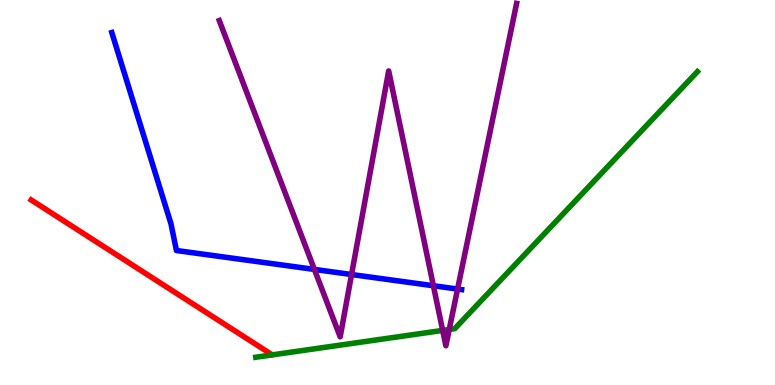[{'lines': ['blue', 'red'], 'intersections': []}, {'lines': ['green', 'red'], 'intersections': []}, {'lines': ['purple', 'red'], 'intersections': []}, {'lines': ['blue', 'green'], 'intersections': []}, {'lines': ['blue', 'purple'], 'intersections': [{'x': 4.06, 'y': 3.0}, {'x': 4.54, 'y': 2.87}, {'x': 5.59, 'y': 2.58}, {'x': 5.9, 'y': 2.49}]}, {'lines': ['green', 'purple'], 'intersections': [{'x': 5.71, 'y': 1.42}, {'x': 5.8, 'y': 1.44}]}]